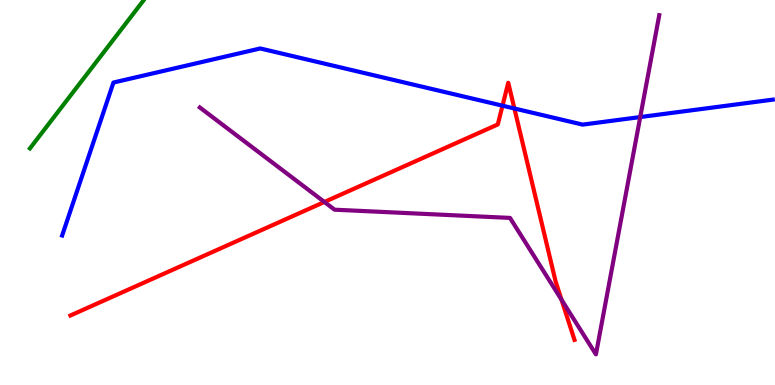[{'lines': ['blue', 'red'], 'intersections': [{'x': 6.48, 'y': 7.26}, {'x': 6.64, 'y': 7.18}]}, {'lines': ['green', 'red'], 'intersections': []}, {'lines': ['purple', 'red'], 'intersections': [{'x': 4.19, 'y': 4.75}, {'x': 7.25, 'y': 2.22}]}, {'lines': ['blue', 'green'], 'intersections': []}, {'lines': ['blue', 'purple'], 'intersections': [{'x': 8.26, 'y': 6.96}]}, {'lines': ['green', 'purple'], 'intersections': []}]